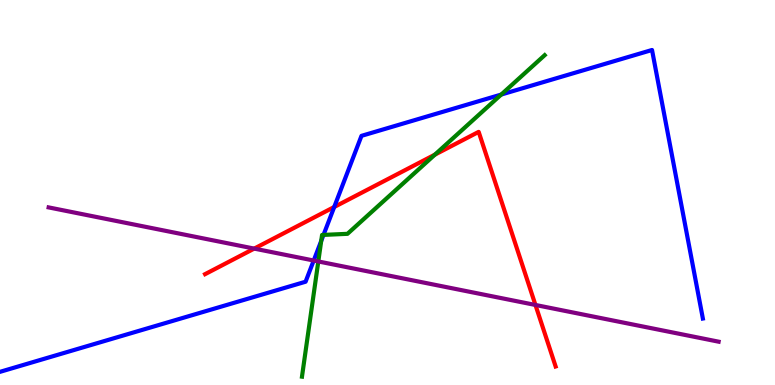[{'lines': ['blue', 'red'], 'intersections': [{'x': 4.31, 'y': 4.62}]}, {'lines': ['green', 'red'], 'intersections': [{'x': 5.61, 'y': 5.98}]}, {'lines': ['purple', 'red'], 'intersections': [{'x': 3.28, 'y': 3.54}, {'x': 6.91, 'y': 2.08}]}, {'lines': ['blue', 'green'], 'intersections': [{'x': 4.14, 'y': 3.74}, {'x': 4.17, 'y': 3.9}, {'x': 6.47, 'y': 7.54}]}, {'lines': ['blue', 'purple'], 'intersections': [{'x': 4.05, 'y': 3.23}]}, {'lines': ['green', 'purple'], 'intersections': [{'x': 4.11, 'y': 3.21}]}]